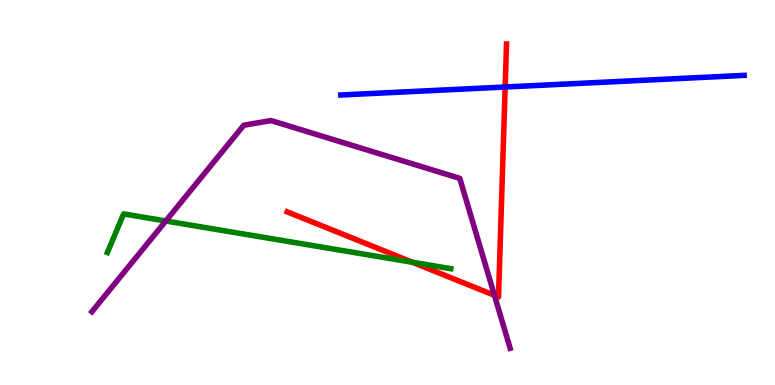[{'lines': ['blue', 'red'], 'intersections': [{'x': 6.52, 'y': 7.74}]}, {'lines': ['green', 'red'], 'intersections': [{'x': 5.32, 'y': 3.19}]}, {'lines': ['purple', 'red'], 'intersections': [{'x': 6.38, 'y': 2.33}]}, {'lines': ['blue', 'green'], 'intersections': []}, {'lines': ['blue', 'purple'], 'intersections': []}, {'lines': ['green', 'purple'], 'intersections': [{'x': 2.14, 'y': 4.26}]}]